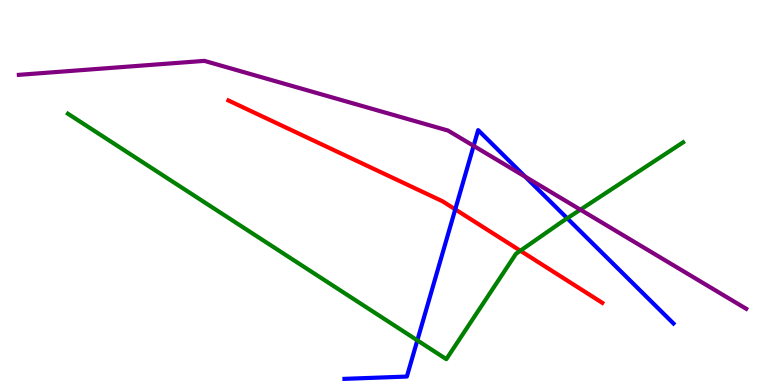[{'lines': ['blue', 'red'], 'intersections': [{'x': 5.87, 'y': 4.56}]}, {'lines': ['green', 'red'], 'intersections': [{'x': 6.71, 'y': 3.49}]}, {'lines': ['purple', 'red'], 'intersections': []}, {'lines': ['blue', 'green'], 'intersections': [{'x': 5.38, 'y': 1.16}, {'x': 7.32, 'y': 4.33}]}, {'lines': ['blue', 'purple'], 'intersections': [{'x': 6.11, 'y': 6.21}, {'x': 6.78, 'y': 5.41}]}, {'lines': ['green', 'purple'], 'intersections': [{'x': 7.49, 'y': 4.55}]}]